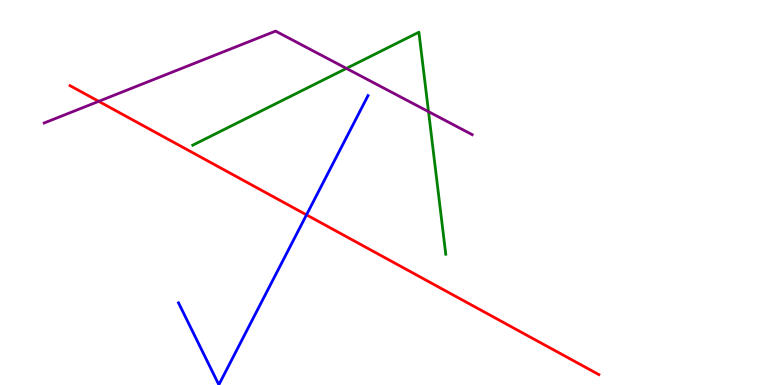[{'lines': ['blue', 'red'], 'intersections': [{'x': 3.95, 'y': 4.42}]}, {'lines': ['green', 'red'], 'intersections': []}, {'lines': ['purple', 'red'], 'intersections': [{'x': 1.27, 'y': 7.37}]}, {'lines': ['blue', 'green'], 'intersections': []}, {'lines': ['blue', 'purple'], 'intersections': []}, {'lines': ['green', 'purple'], 'intersections': [{'x': 4.47, 'y': 8.22}, {'x': 5.53, 'y': 7.1}]}]